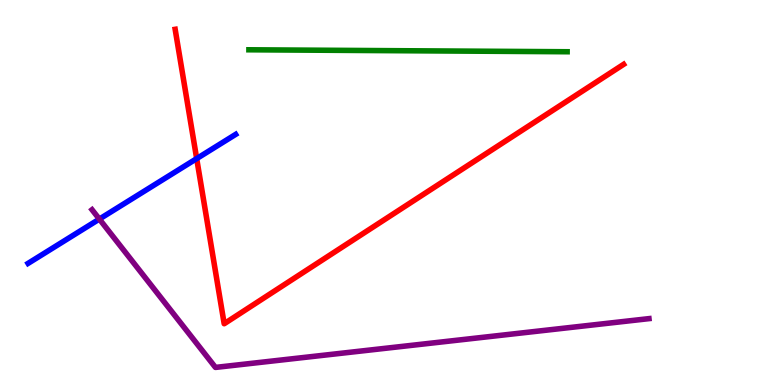[{'lines': ['blue', 'red'], 'intersections': [{'x': 2.54, 'y': 5.88}]}, {'lines': ['green', 'red'], 'intersections': []}, {'lines': ['purple', 'red'], 'intersections': []}, {'lines': ['blue', 'green'], 'intersections': []}, {'lines': ['blue', 'purple'], 'intersections': [{'x': 1.28, 'y': 4.31}]}, {'lines': ['green', 'purple'], 'intersections': []}]